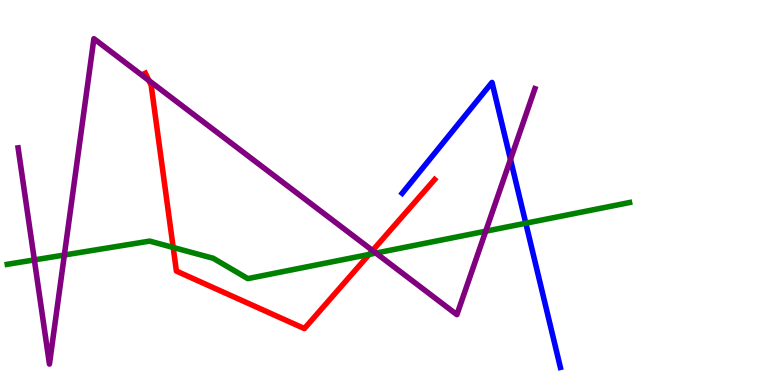[{'lines': ['blue', 'red'], 'intersections': []}, {'lines': ['green', 'red'], 'intersections': [{'x': 2.23, 'y': 3.57}, {'x': 4.76, 'y': 3.39}]}, {'lines': ['purple', 'red'], 'intersections': [{'x': 1.92, 'y': 7.91}, {'x': 4.81, 'y': 3.49}]}, {'lines': ['blue', 'green'], 'intersections': [{'x': 6.78, 'y': 4.2}]}, {'lines': ['blue', 'purple'], 'intersections': [{'x': 6.59, 'y': 5.86}]}, {'lines': ['green', 'purple'], 'intersections': [{'x': 0.443, 'y': 3.25}, {'x': 0.83, 'y': 3.38}, {'x': 4.85, 'y': 3.43}, {'x': 6.27, 'y': 3.99}]}]